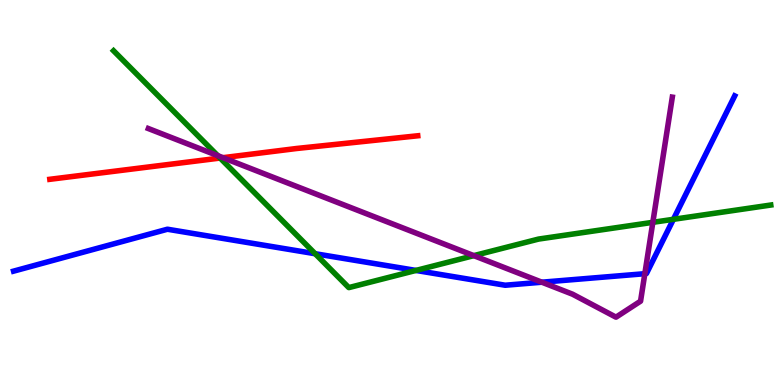[{'lines': ['blue', 'red'], 'intersections': []}, {'lines': ['green', 'red'], 'intersections': [{'x': 2.84, 'y': 5.9}]}, {'lines': ['purple', 'red'], 'intersections': [{'x': 2.88, 'y': 5.9}]}, {'lines': ['blue', 'green'], 'intersections': [{'x': 4.07, 'y': 3.41}, {'x': 5.37, 'y': 2.98}, {'x': 8.69, 'y': 4.3}]}, {'lines': ['blue', 'purple'], 'intersections': [{'x': 6.99, 'y': 2.67}, {'x': 8.32, 'y': 2.89}]}, {'lines': ['green', 'purple'], 'intersections': [{'x': 2.81, 'y': 5.96}, {'x': 6.11, 'y': 3.36}, {'x': 8.42, 'y': 4.23}]}]